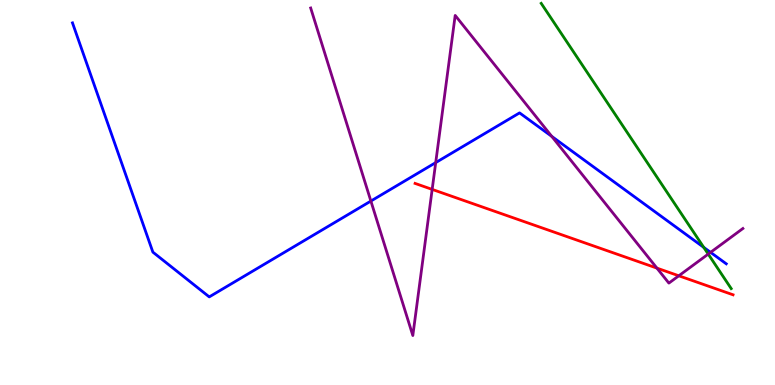[{'lines': ['blue', 'red'], 'intersections': []}, {'lines': ['green', 'red'], 'intersections': []}, {'lines': ['purple', 'red'], 'intersections': [{'x': 5.58, 'y': 5.08}, {'x': 8.48, 'y': 3.04}, {'x': 8.76, 'y': 2.84}]}, {'lines': ['blue', 'green'], 'intersections': [{'x': 9.08, 'y': 3.57}]}, {'lines': ['blue', 'purple'], 'intersections': [{'x': 4.79, 'y': 4.78}, {'x': 5.62, 'y': 5.78}, {'x': 7.12, 'y': 6.46}, {'x': 9.17, 'y': 3.45}]}, {'lines': ['green', 'purple'], 'intersections': [{'x': 9.14, 'y': 3.4}]}]